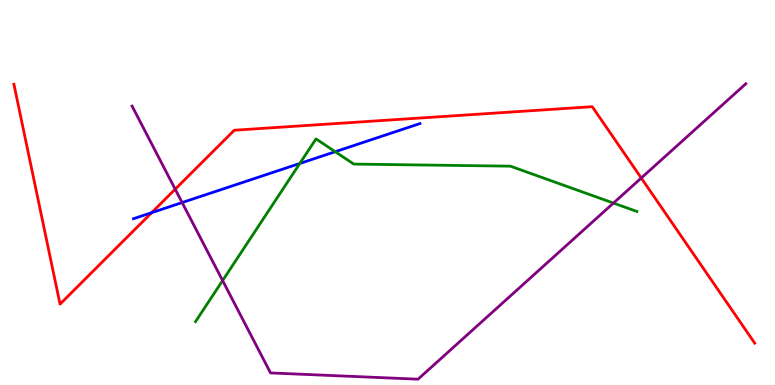[{'lines': ['blue', 'red'], 'intersections': [{'x': 1.96, 'y': 4.48}]}, {'lines': ['green', 'red'], 'intersections': []}, {'lines': ['purple', 'red'], 'intersections': [{'x': 2.26, 'y': 5.09}, {'x': 8.27, 'y': 5.38}]}, {'lines': ['blue', 'green'], 'intersections': [{'x': 3.87, 'y': 5.75}, {'x': 4.33, 'y': 6.06}]}, {'lines': ['blue', 'purple'], 'intersections': [{'x': 2.35, 'y': 4.74}]}, {'lines': ['green', 'purple'], 'intersections': [{'x': 2.87, 'y': 2.71}, {'x': 7.92, 'y': 4.73}]}]